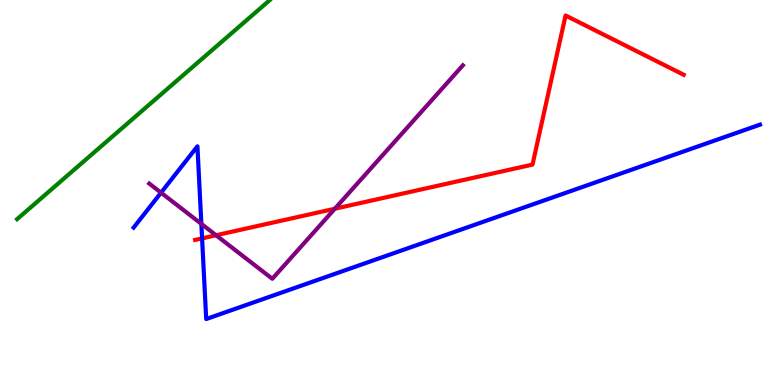[{'lines': ['blue', 'red'], 'intersections': [{'x': 2.61, 'y': 3.81}]}, {'lines': ['green', 'red'], 'intersections': []}, {'lines': ['purple', 'red'], 'intersections': [{'x': 2.79, 'y': 3.89}, {'x': 4.32, 'y': 4.58}]}, {'lines': ['blue', 'green'], 'intersections': []}, {'lines': ['blue', 'purple'], 'intersections': [{'x': 2.08, 'y': 5.0}, {'x': 2.6, 'y': 4.18}]}, {'lines': ['green', 'purple'], 'intersections': []}]